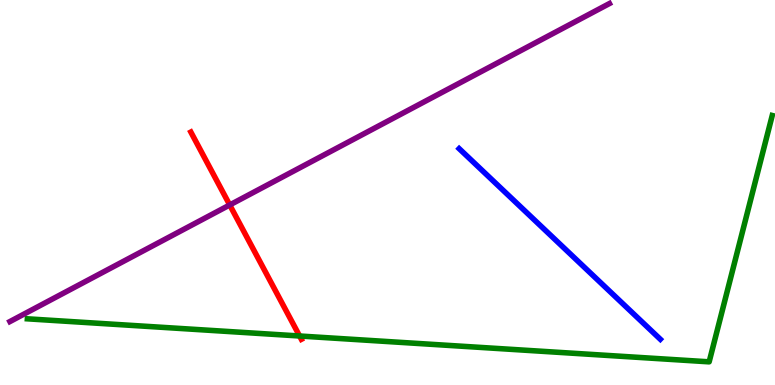[{'lines': ['blue', 'red'], 'intersections': []}, {'lines': ['green', 'red'], 'intersections': [{'x': 3.87, 'y': 1.27}]}, {'lines': ['purple', 'red'], 'intersections': [{'x': 2.96, 'y': 4.68}]}, {'lines': ['blue', 'green'], 'intersections': []}, {'lines': ['blue', 'purple'], 'intersections': []}, {'lines': ['green', 'purple'], 'intersections': []}]